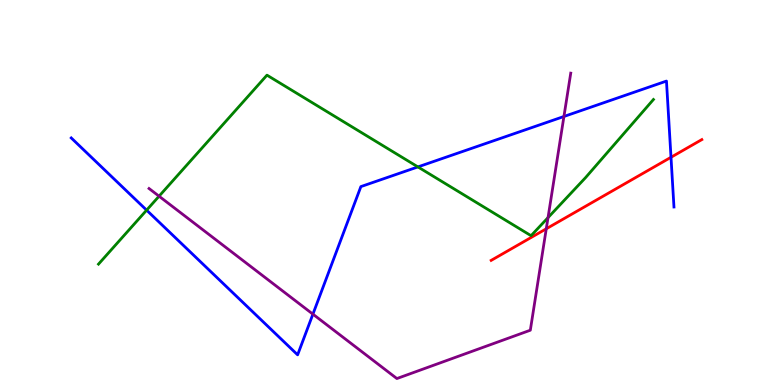[{'lines': ['blue', 'red'], 'intersections': [{'x': 8.66, 'y': 5.91}]}, {'lines': ['green', 'red'], 'intersections': []}, {'lines': ['purple', 'red'], 'intersections': [{'x': 7.05, 'y': 4.06}]}, {'lines': ['blue', 'green'], 'intersections': [{'x': 1.89, 'y': 4.54}, {'x': 5.39, 'y': 5.66}]}, {'lines': ['blue', 'purple'], 'intersections': [{'x': 4.04, 'y': 1.84}, {'x': 7.28, 'y': 6.97}]}, {'lines': ['green', 'purple'], 'intersections': [{'x': 2.05, 'y': 4.9}, {'x': 7.07, 'y': 4.35}]}]